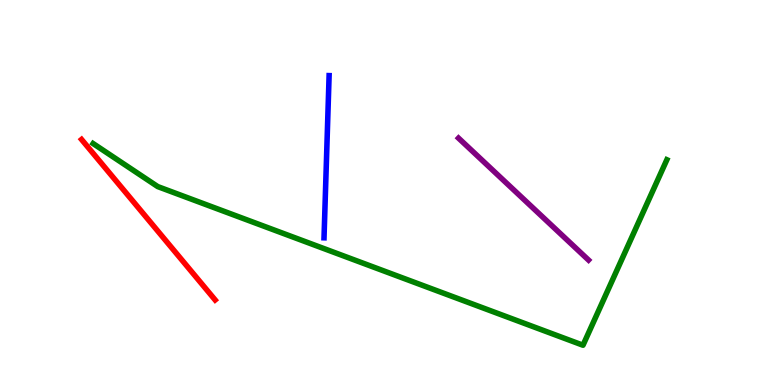[{'lines': ['blue', 'red'], 'intersections': []}, {'lines': ['green', 'red'], 'intersections': []}, {'lines': ['purple', 'red'], 'intersections': []}, {'lines': ['blue', 'green'], 'intersections': []}, {'lines': ['blue', 'purple'], 'intersections': []}, {'lines': ['green', 'purple'], 'intersections': []}]